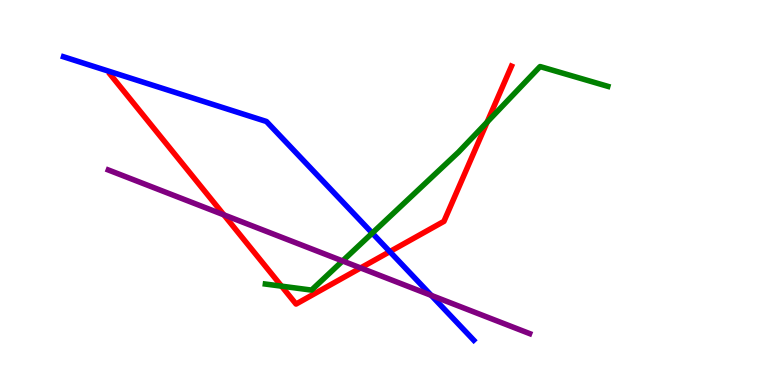[{'lines': ['blue', 'red'], 'intersections': [{'x': 5.03, 'y': 3.46}]}, {'lines': ['green', 'red'], 'intersections': [{'x': 3.63, 'y': 2.57}, {'x': 6.29, 'y': 6.83}]}, {'lines': ['purple', 'red'], 'intersections': [{'x': 2.89, 'y': 4.42}, {'x': 4.65, 'y': 3.04}]}, {'lines': ['blue', 'green'], 'intersections': [{'x': 4.8, 'y': 3.95}]}, {'lines': ['blue', 'purple'], 'intersections': [{'x': 5.56, 'y': 2.33}]}, {'lines': ['green', 'purple'], 'intersections': [{'x': 4.42, 'y': 3.22}]}]